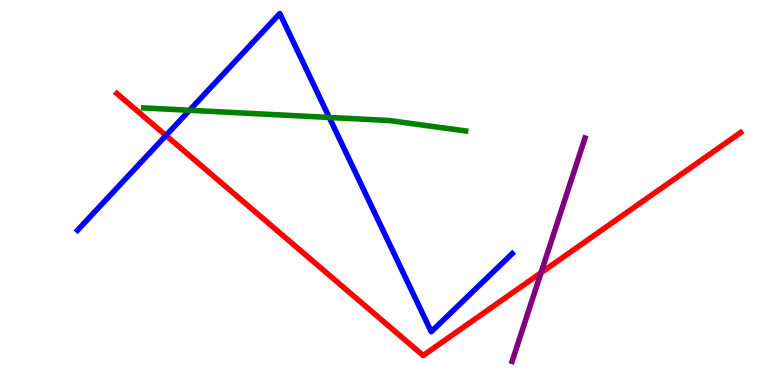[{'lines': ['blue', 'red'], 'intersections': [{'x': 2.14, 'y': 6.48}]}, {'lines': ['green', 'red'], 'intersections': []}, {'lines': ['purple', 'red'], 'intersections': [{'x': 6.98, 'y': 2.92}]}, {'lines': ['blue', 'green'], 'intersections': [{'x': 2.45, 'y': 7.14}, {'x': 4.25, 'y': 6.95}]}, {'lines': ['blue', 'purple'], 'intersections': []}, {'lines': ['green', 'purple'], 'intersections': []}]